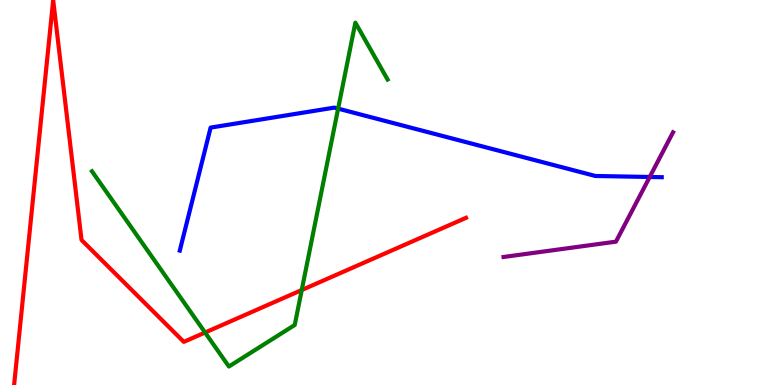[{'lines': ['blue', 'red'], 'intersections': []}, {'lines': ['green', 'red'], 'intersections': [{'x': 2.65, 'y': 1.36}, {'x': 3.89, 'y': 2.47}]}, {'lines': ['purple', 'red'], 'intersections': []}, {'lines': ['blue', 'green'], 'intersections': [{'x': 4.36, 'y': 7.18}]}, {'lines': ['blue', 'purple'], 'intersections': [{'x': 8.38, 'y': 5.4}]}, {'lines': ['green', 'purple'], 'intersections': []}]